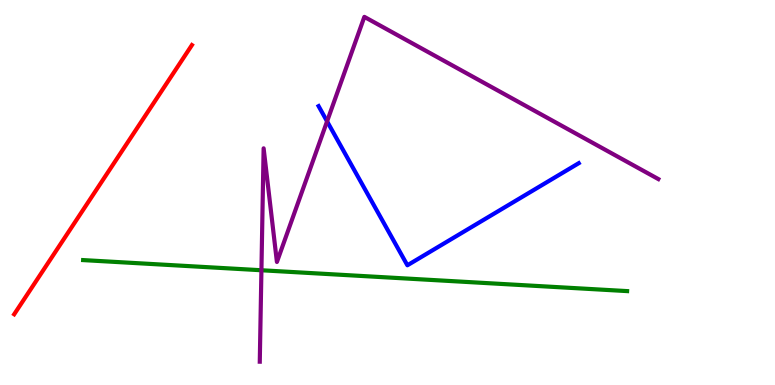[{'lines': ['blue', 'red'], 'intersections': []}, {'lines': ['green', 'red'], 'intersections': []}, {'lines': ['purple', 'red'], 'intersections': []}, {'lines': ['blue', 'green'], 'intersections': []}, {'lines': ['blue', 'purple'], 'intersections': [{'x': 4.22, 'y': 6.85}]}, {'lines': ['green', 'purple'], 'intersections': [{'x': 3.37, 'y': 2.98}]}]